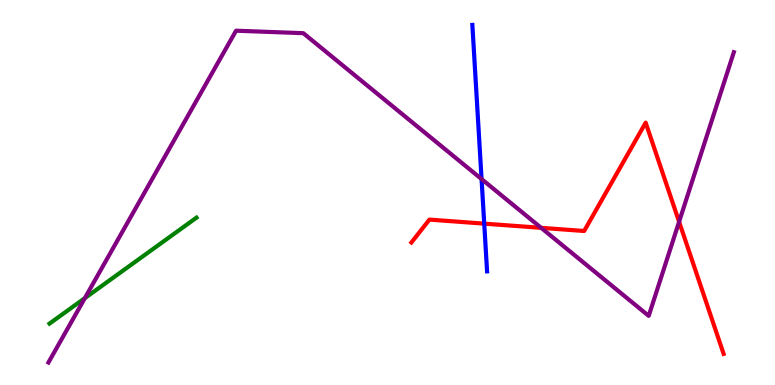[{'lines': ['blue', 'red'], 'intersections': [{'x': 6.25, 'y': 4.19}]}, {'lines': ['green', 'red'], 'intersections': []}, {'lines': ['purple', 'red'], 'intersections': [{'x': 6.98, 'y': 4.08}, {'x': 8.76, 'y': 4.24}]}, {'lines': ['blue', 'green'], 'intersections': []}, {'lines': ['blue', 'purple'], 'intersections': [{'x': 6.21, 'y': 5.35}]}, {'lines': ['green', 'purple'], 'intersections': [{'x': 1.09, 'y': 2.26}]}]